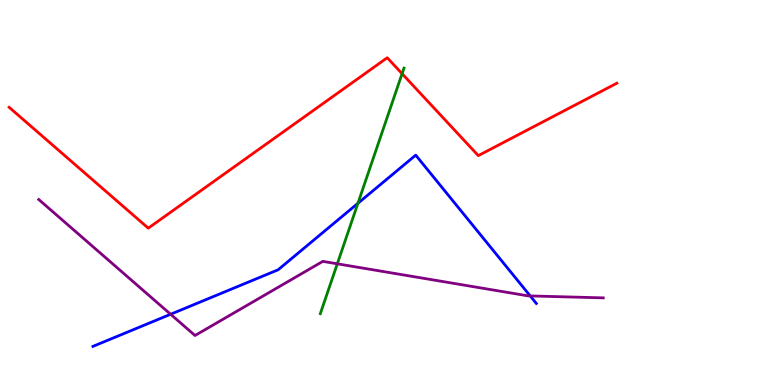[{'lines': ['blue', 'red'], 'intersections': []}, {'lines': ['green', 'red'], 'intersections': [{'x': 5.19, 'y': 8.09}]}, {'lines': ['purple', 'red'], 'intersections': []}, {'lines': ['blue', 'green'], 'intersections': [{'x': 4.62, 'y': 4.72}]}, {'lines': ['blue', 'purple'], 'intersections': [{'x': 2.2, 'y': 1.84}, {'x': 6.84, 'y': 2.31}]}, {'lines': ['green', 'purple'], 'intersections': [{'x': 4.35, 'y': 3.15}]}]